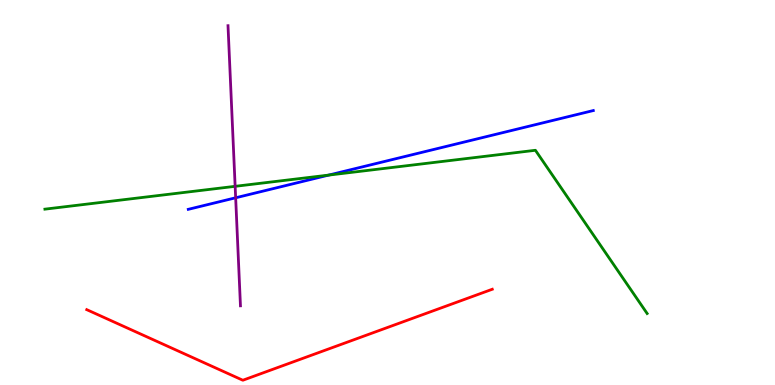[{'lines': ['blue', 'red'], 'intersections': []}, {'lines': ['green', 'red'], 'intersections': []}, {'lines': ['purple', 'red'], 'intersections': []}, {'lines': ['blue', 'green'], 'intersections': [{'x': 4.24, 'y': 5.45}]}, {'lines': ['blue', 'purple'], 'intersections': [{'x': 3.04, 'y': 4.86}]}, {'lines': ['green', 'purple'], 'intersections': [{'x': 3.03, 'y': 5.16}]}]